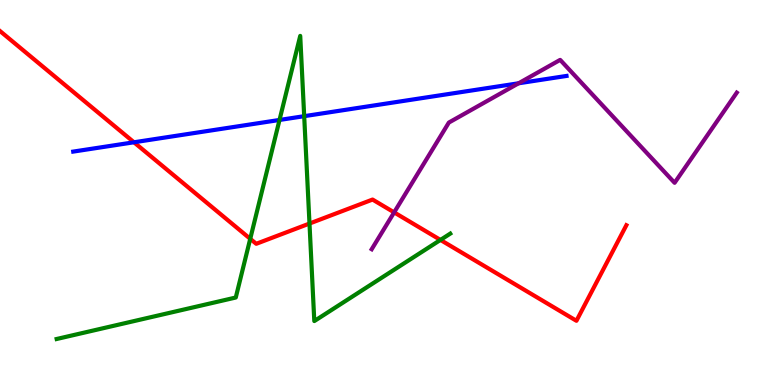[{'lines': ['blue', 'red'], 'intersections': [{'x': 1.73, 'y': 6.3}]}, {'lines': ['green', 'red'], 'intersections': [{'x': 3.23, 'y': 3.8}, {'x': 3.99, 'y': 4.19}, {'x': 5.68, 'y': 3.77}]}, {'lines': ['purple', 'red'], 'intersections': [{'x': 5.09, 'y': 4.48}]}, {'lines': ['blue', 'green'], 'intersections': [{'x': 3.61, 'y': 6.88}, {'x': 3.93, 'y': 6.98}]}, {'lines': ['blue', 'purple'], 'intersections': [{'x': 6.69, 'y': 7.84}]}, {'lines': ['green', 'purple'], 'intersections': []}]